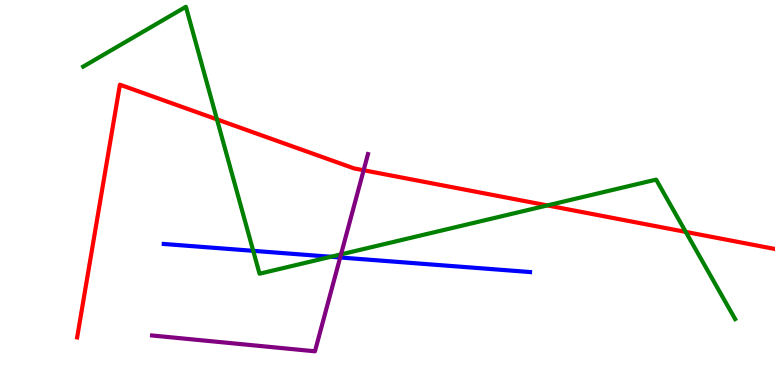[{'lines': ['blue', 'red'], 'intersections': []}, {'lines': ['green', 'red'], 'intersections': [{'x': 2.8, 'y': 6.9}, {'x': 7.06, 'y': 4.66}, {'x': 8.85, 'y': 3.98}]}, {'lines': ['purple', 'red'], 'intersections': [{'x': 4.69, 'y': 5.58}]}, {'lines': ['blue', 'green'], 'intersections': [{'x': 3.27, 'y': 3.49}, {'x': 4.27, 'y': 3.33}]}, {'lines': ['blue', 'purple'], 'intersections': [{'x': 4.39, 'y': 3.31}]}, {'lines': ['green', 'purple'], 'intersections': [{'x': 4.4, 'y': 3.39}]}]